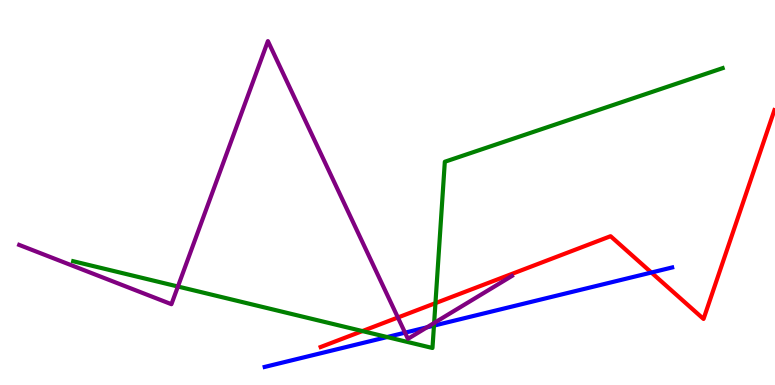[{'lines': ['blue', 'red'], 'intersections': [{'x': 8.4, 'y': 2.92}]}, {'lines': ['green', 'red'], 'intersections': [{'x': 4.68, 'y': 1.4}, {'x': 5.62, 'y': 2.13}]}, {'lines': ['purple', 'red'], 'intersections': [{'x': 5.13, 'y': 1.75}]}, {'lines': ['blue', 'green'], 'intersections': [{'x': 5.0, 'y': 1.25}, {'x': 5.6, 'y': 1.54}]}, {'lines': ['blue', 'purple'], 'intersections': [{'x': 5.23, 'y': 1.36}, {'x': 5.51, 'y': 1.5}]}, {'lines': ['green', 'purple'], 'intersections': [{'x': 2.3, 'y': 2.56}, {'x': 5.6, 'y': 1.61}]}]